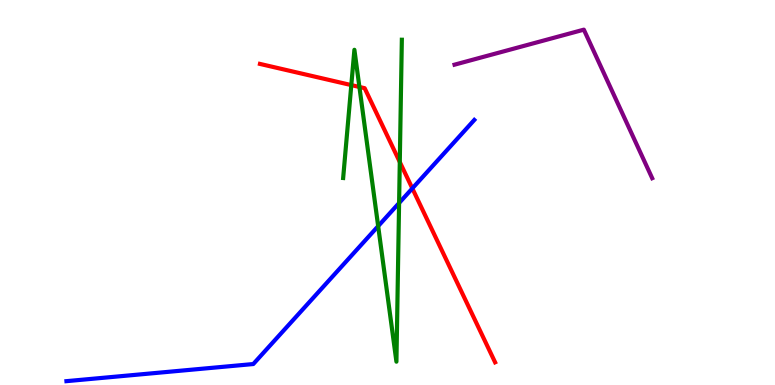[{'lines': ['blue', 'red'], 'intersections': [{'x': 5.32, 'y': 5.11}]}, {'lines': ['green', 'red'], 'intersections': [{'x': 4.53, 'y': 7.79}, {'x': 4.64, 'y': 7.74}, {'x': 5.16, 'y': 5.79}]}, {'lines': ['purple', 'red'], 'intersections': []}, {'lines': ['blue', 'green'], 'intersections': [{'x': 4.88, 'y': 4.13}, {'x': 5.15, 'y': 4.73}]}, {'lines': ['blue', 'purple'], 'intersections': []}, {'lines': ['green', 'purple'], 'intersections': []}]